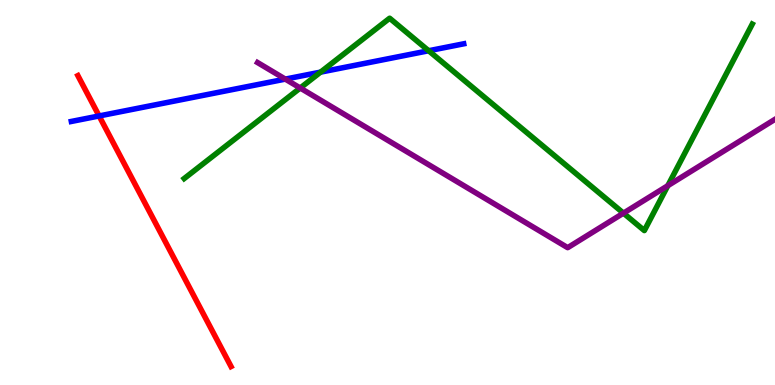[{'lines': ['blue', 'red'], 'intersections': [{'x': 1.28, 'y': 6.99}]}, {'lines': ['green', 'red'], 'intersections': []}, {'lines': ['purple', 'red'], 'intersections': []}, {'lines': ['blue', 'green'], 'intersections': [{'x': 4.14, 'y': 8.13}, {'x': 5.53, 'y': 8.68}]}, {'lines': ['blue', 'purple'], 'intersections': [{'x': 3.68, 'y': 7.95}]}, {'lines': ['green', 'purple'], 'intersections': [{'x': 3.87, 'y': 7.71}, {'x': 8.04, 'y': 4.46}, {'x': 8.62, 'y': 5.18}]}]